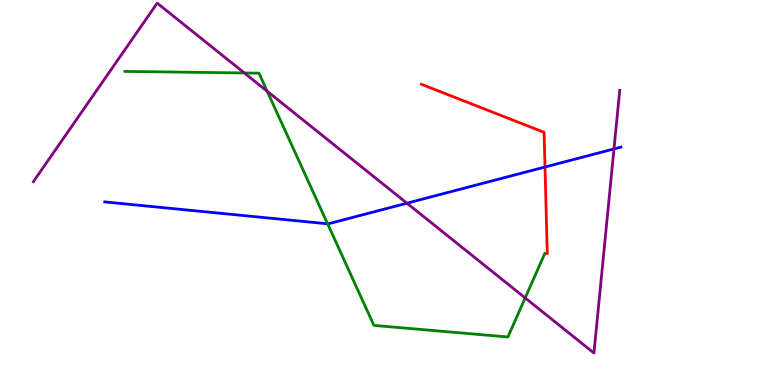[{'lines': ['blue', 'red'], 'intersections': [{'x': 7.03, 'y': 5.66}]}, {'lines': ['green', 'red'], 'intersections': []}, {'lines': ['purple', 'red'], 'intersections': []}, {'lines': ['blue', 'green'], 'intersections': [{'x': 4.23, 'y': 4.19}]}, {'lines': ['blue', 'purple'], 'intersections': [{'x': 5.25, 'y': 4.72}, {'x': 7.92, 'y': 6.13}]}, {'lines': ['green', 'purple'], 'intersections': [{'x': 3.15, 'y': 8.1}, {'x': 3.45, 'y': 7.63}, {'x': 6.78, 'y': 2.26}]}]